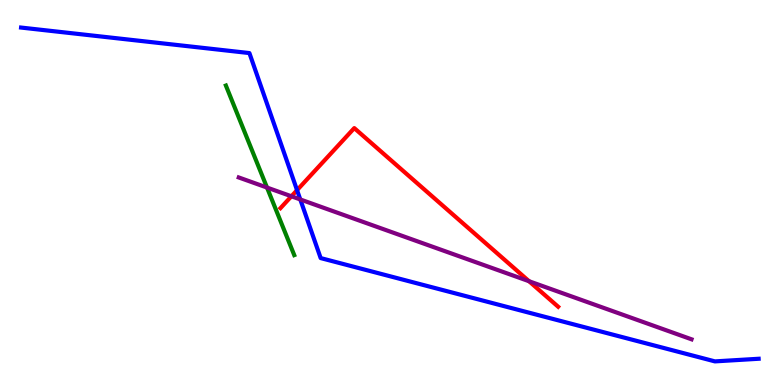[{'lines': ['blue', 'red'], 'intersections': [{'x': 3.83, 'y': 5.06}]}, {'lines': ['green', 'red'], 'intersections': []}, {'lines': ['purple', 'red'], 'intersections': [{'x': 3.76, 'y': 4.9}, {'x': 6.83, 'y': 2.7}]}, {'lines': ['blue', 'green'], 'intersections': []}, {'lines': ['blue', 'purple'], 'intersections': [{'x': 3.87, 'y': 4.82}]}, {'lines': ['green', 'purple'], 'intersections': [{'x': 3.45, 'y': 5.13}]}]